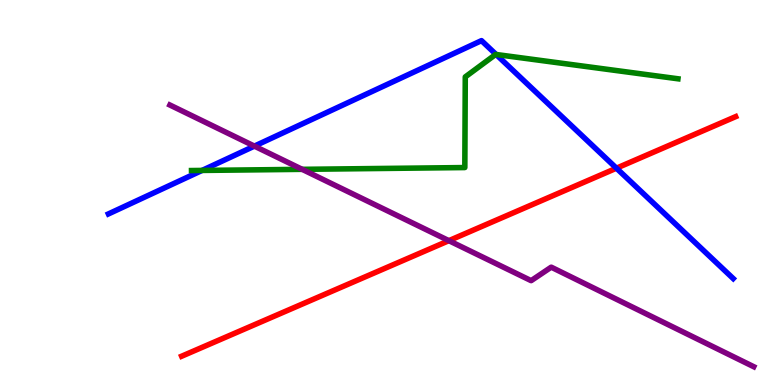[{'lines': ['blue', 'red'], 'intersections': [{'x': 7.95, 'y': 5.63}]}, {'lines': ['green', 'red'], 'intersections': []}, {'lines': ['purple', 'red'], 'intersections': [{'x': 5.79, 'y': 3.75}]}, {'lines': ['blue', 'green'], 'intersections': [{'x': 2.61, 'y': 5.57}, {'x': 6.4, 'y': 8.58}]}, {'lines': ['blue', 'purple'], 'intersections': [{'x': 3.28, 'y': 6.2}]}, {'lines': ['green', 'purple'], 'intersections': [{'x': 3.9, 'y': 5.6}]}]